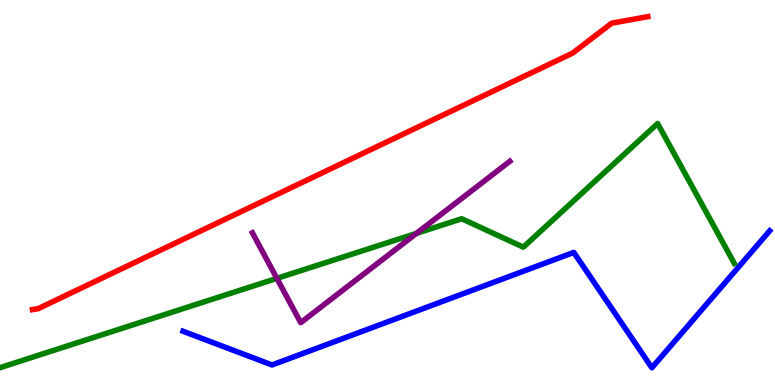[{'lines': ['blue', 'red'], 'intersections': []}, {'lines': ['green', 'red'], 'intersections': []}, {'lines': ['purple', 'red'], 'intersections': []}, {'lines': ['blue', 'green'], 'intersections': []}, {'lines': ['blue', 'purple'], 'intersections': []}, {'lines': ['green', 'purple'], 'intersections': [{'x': 3.57, 'y': 2.77}, {'x': 5.37, 'y': 3.94}]}]